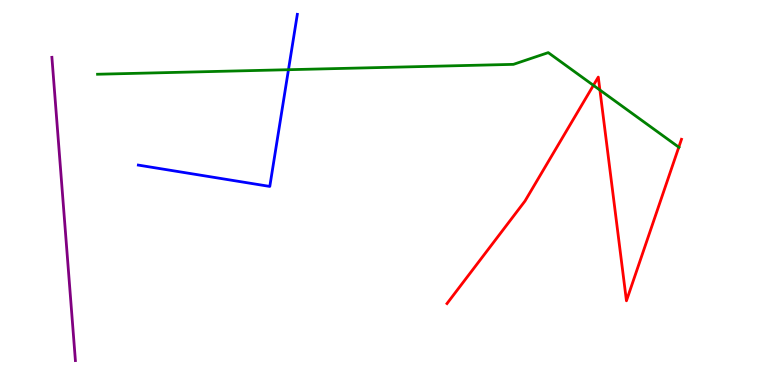[{'lines': ['blue', 'red'], 'intersections': []}, {'lines': ['green', 'red'], 'intersections': [{'x': 7.66, 'y': 7.78}, {'x': 7.74, 'y': 7.66}, {'x': 8.76, 'y': 6.18}]}, {'lines': ['purple', 'red'], 'intersections': []}, {'lines': ['blue', 'green'], 'intersections': [{'x': 3.72, 'y': 8.19}]}, {'lines': ['blue', 'purple'], 'intersections': []}, {'lines': ['green', 'purple'], 'intersections': []}]